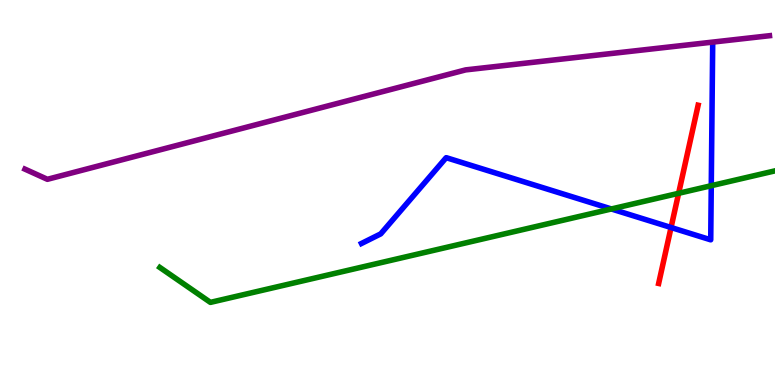[{'lines': ['blue', 'red'], 'intersections': [{'x': 8.66, 'y': 4.09}]}, {'lines': ['green', 'red'], 'intersections': [{'x': 8.76, 'y': 4.98}]}, {'lines': ['purple', 'red'], 'intersections': []}, {'lines': ['blue', 'green'], 'intersections': [{'x': 7.89, 'y': 4.57}, {'x': 9.18, 'y': 5.18}]}, {'lines': ['blue', 'purple'], 'intersections': []}, {'lines': ['green', 'purple'], 'intersections': []}]